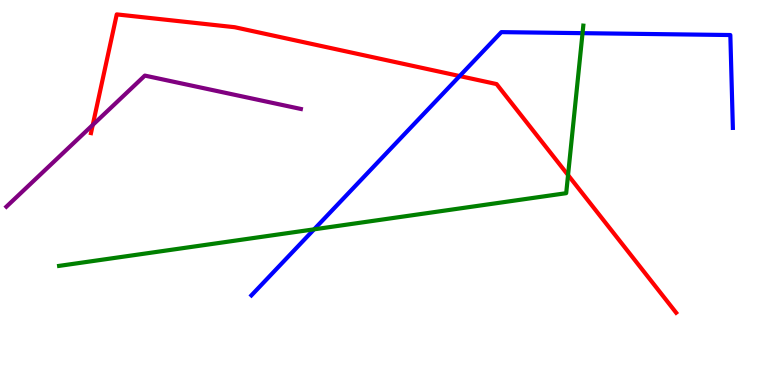[{'lines': ['blue', 'red'], 'intersections': [{'x': 5.93, 'y': 8.02}]}, {'lines': ['green', 'red'], 'intersections': [{'x': 7.33, 'y': 5.45}]}, {'lines': ['purple', 'red'], 'intersections': [{'x': 1.2, 'y': 6.76}]}, {'lines': ['blue', 'green'], 'intersections': [{'x': 4.05, 'y': 4.04}, {'x': 7.52, 'y': 9.14}]}, {'lines': ['blue', 'purple'], 'intersections': []}, {'lines': ['green', 'purple'], 'intersections': []}]